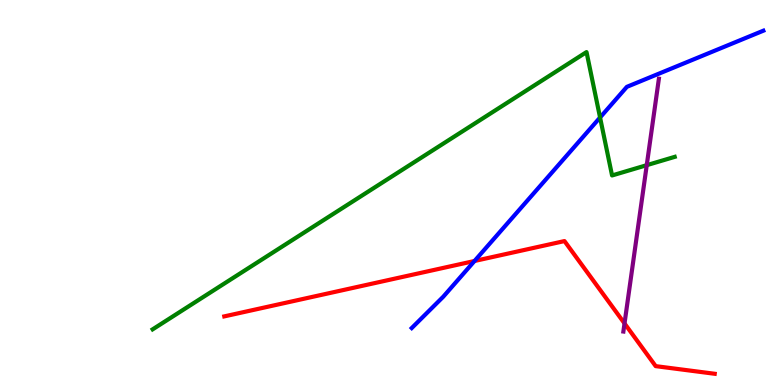[{'lines': ['blue', 'red'], 'intersections': [{'x': 6.12, 'y': 3.22}]}, {'lines': ['green', 'red'], 'intersections': []}, {'lines': ['purple', 'red'], 'intersections': [{'x': 8.06, 'y': 1.6}]}, {'lines': ['blue', 'green'], 'intersections': [{'x': 7.74, 'y': 6.95}]}, {'lines': ['blue', 'purple'], 'intersections': []}, {'lines': ['green', 'purple'], 'intersections': [{'x': 8.35, 'y': 5.71}]}]